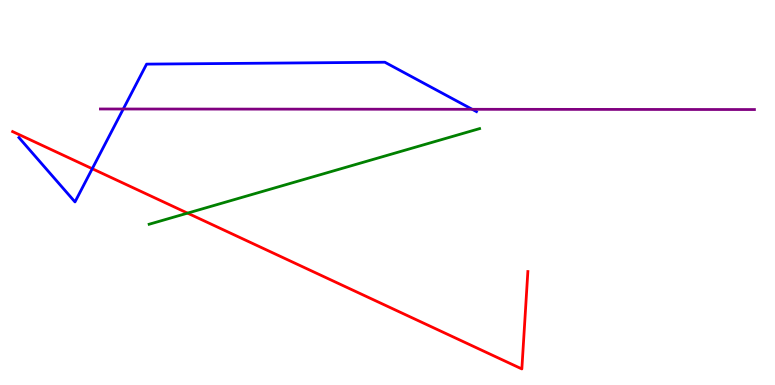[{'lines': ['blue', 'red'], 'intersections': [{'x': 1.19, 'y': 5.62}]}, {'lines': ['green', 'red'], 'intersections': [{'x': 2.42, 'y': 4.46}]}, {'lines': ['purple', 'red'], 'intersections': []}, {'lines': ['blue', 'green'], 'intersections': []}, {'lines': ['blue', 'purple'], 'intersections': [{'x': 1.59, 'y': 7.17}, {'x': 6.09, 'y': 7.16}]}, {'lines': ['green', 'purple'], 'intersections': []}]